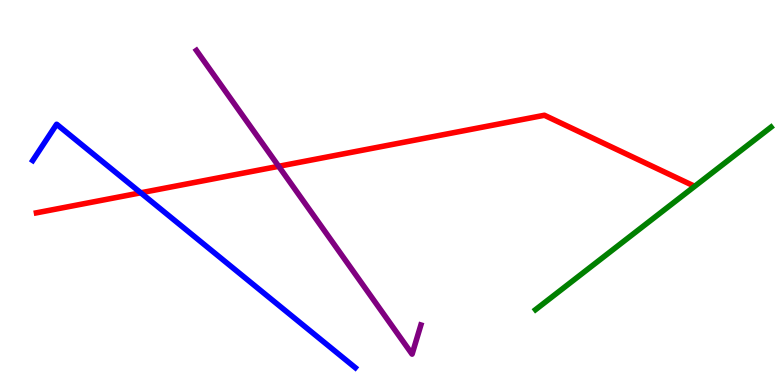[{'lines': ['blue', 'red'], 'intersections': [{'x': 1.82, 'y': 4.99}]}, {'lines': ['green', 'red'], 'intersections': []}, {'lines': ['purple', 'red'], 'intersections': [{'x': 3.6, 'y': 5.68}]}, {'lines': ['blue', 'green'], 'intersections': []}, {'lines': ['blue', 'purple'], 'intersections': []}, {'lines': ['green', 'purple'], 'intersections': []}]